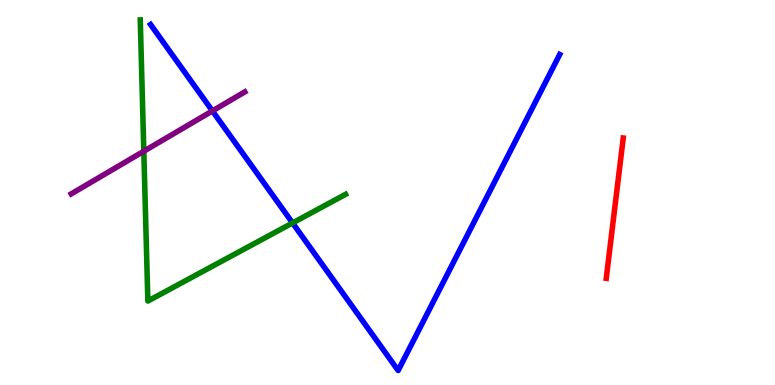[{'lines': ['blue', 'red'], 'intersections': []}, {'lines': ['green', 'red'], 'intersections': []}, {'lines': ['purple', 'red'], 'intersections': []}, {'lines': ['blue', 'green'], 'intersections': [{'x': 3.78, 'y': 4.21}]}, {'lines': ['blue', 'purple'], 'intersections': [{'x': 2.74, 'y': 7.12}]}, {'lines': ['green', 'purple'], 'intersections': [{'x': 1.86, 'y': 6.07}]}]